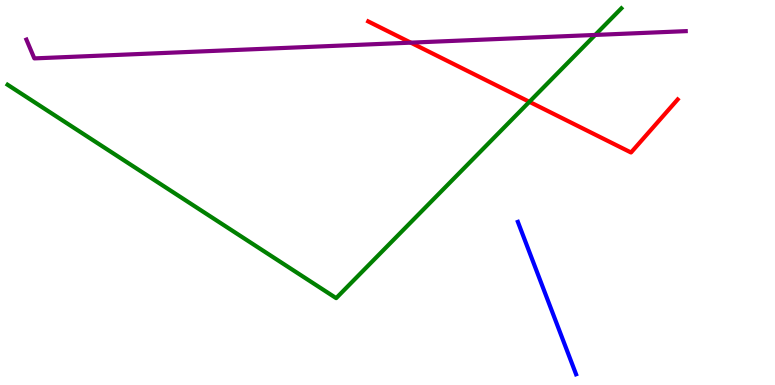[{'lines': ['blue', 'red'], 'intersections': []}, {'lines': ['green', 'red'], 'intersections': [{'x': 6.83, 'y': 7.36}]}, {'lines': ['purple', 'red'], 'intersections': [{'x': 5.3, 'y': 8.89}]}, {'lines': ['blue', 'green'], 'intersections': []}, {'lines': ['blue', 'purple'], 'intersections': []}, {'lines': ['green', 'purple'], 'intersections': [{'x': 7.68, 'y': 9.09}]}]